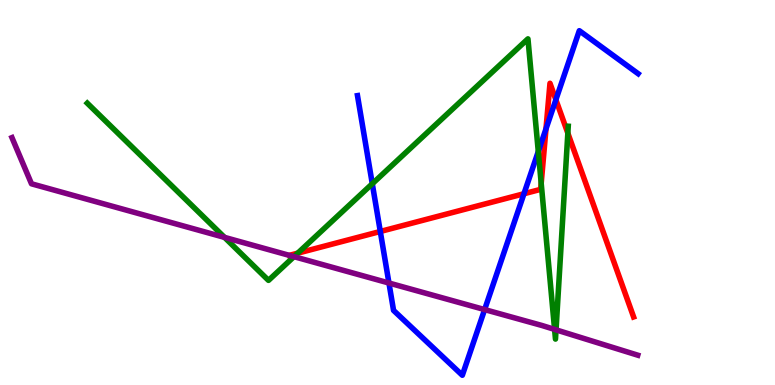[{'lines': ['blue', 'red'], 'intersections': [{'x': 4.91, 'y': 3.99}, {'x': 6.76, 'y': 4.97}, {'x': 7.04, 'y': 6.65}, {'x': 7.17, 'y': 7.41}]}, {'lines': ['green', 'red'], 'intersections': [{'x': 3.84, 'y': 3.42}, {'x': 6.98, 'y': 5.24}, {'x': 7.33, 'y': 6.54}]}, {'lines': ['purple', 'red'], 'intersections': []}, {'lines': ['blue', 'green'], 'intersections': [{'x': 4.8, 'y': 5.23}, {'x': 6.95, 'y': 6.06}]}, {'lines': ['blue', 'purple'], 'intersections': [{'x': 5.02, 'y': 2.65}, {'x': 6.25, 'y': 1.96}]}, {'lines': ['green', 'purple'], 'intersections': [{'x': 2.9, 'y': 3.83}, {'x': 3.79, 'y': 3.33}, {'x': 7.16, 'y': 1.44}, {'x': 7.17, 'y': 1.43}]}]